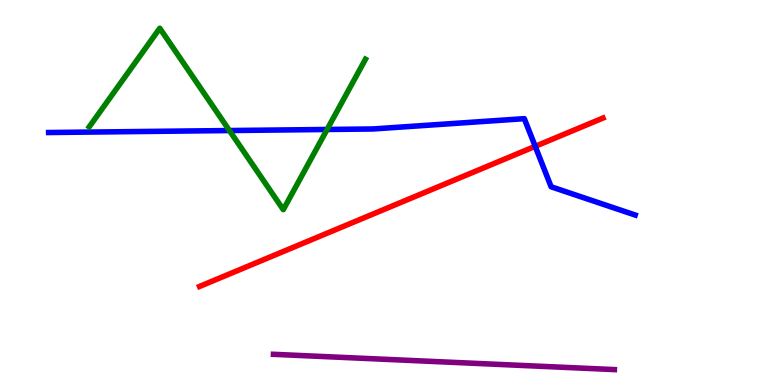[{'lines': ['blue', 'red'], 'intersections': [{'x': 6.91, 'y': 6.2}]}, {'lines': ['green', 'red'], 'intersections': []}, {'lines': ['purple', 'red'], 'intersections': []}, {'lines': ['blue', 'green'], 'intersections': [{'x': 2.96, 'y': 6.61}, {'x': 4.22, 'y': 6.64}]}, {'lines': ['blue', 'purple'], 'intersections': []}, {'lines': ['green', 'purple'], 'intersections': []}]